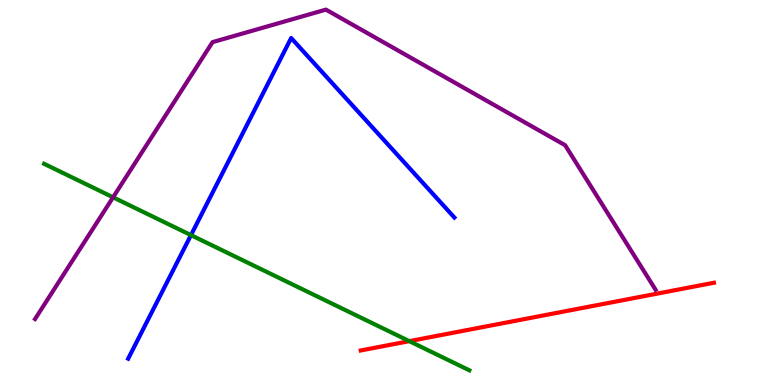[{'lines': ['blue', 'red'], 'intersections': []}, {'lines': ['green', 'red'], 'intersections': [{'x': 5.28, 'y': 1.14}]}, {'lines': ['purple', 'red'], 'intersections': []}, {'lines': ['blue', 'green'], 'intersections': [{'x': 2.46, 'y': 3.89}]}, {'lines': ['blue', 'purple'], 'intersections': []}, {'lines': ['green', 'purple'], 'intersections': [{'x': 1.46, 'y': 4.88}]}]